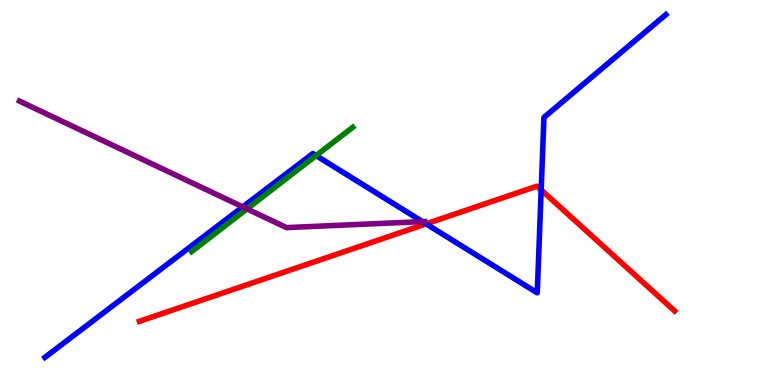[{'lines': ['blue', 'red'], 'intersections': [{'x': 5.5, 'y': 4.19}, {'x': 6.98, 'y': 5.07}]}, {'lines': ['green', 'red'], 'intersections': []}, {'lines': ['purple', 'red'], 'intersections': []}, {'lines': ['blue', 'green'], 'intersections': [{'x': 4.08, 'y': 5.96}]}, {'lines': ['blue', 'purple'], 'intersections': [{'x': 3.13, 'y': 4.63}, {'x': 5.45, 'y': 4.24}]}, {'lines': ['green', 'purple'], 'intersections': [{'x': 3.19, 'y': 4.57}]}]